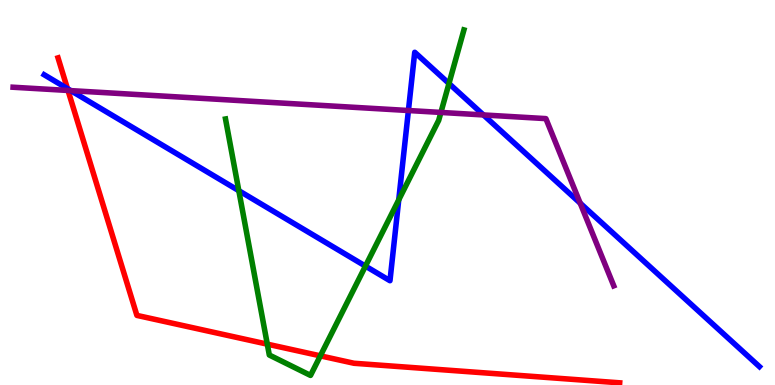[{'lines': ['blue', 'red'], 'intersections': [{'x': 0.87, 'y': 7.7}]}, {'lines': ['green', 'red'], 'intersections': [{'x': 3.45, 'y': 1.06}, {'x': 4.13, 'y': 0.757}]}, {'lines': ['purple', 'red'], 'intersections': [{'x': 0.878, 'y': 7.65}]}, {'lines': ['blue', 'green'], 'intersections': [{'x': 3.08, 'y': 5.05}, {'x': 4.72, 'y': 3.09}, {'x': 5.15, 'y': 4.81}, {'x': 5.79, 'y': 7.83}]}, {'lines': ['blue', 'purple'], 'intersections': [{'x': 0.914, 'y': 7.65}, {'x': 5.27, 'y': 7.13}, {'x': 6.24, 'y': 7.01}, {'x': 7.49, 'y': 4.72}]}, {'lines': ['green', 'purple'], 'intersections': [{'x': 5.69, 'y': 7.08}]}]